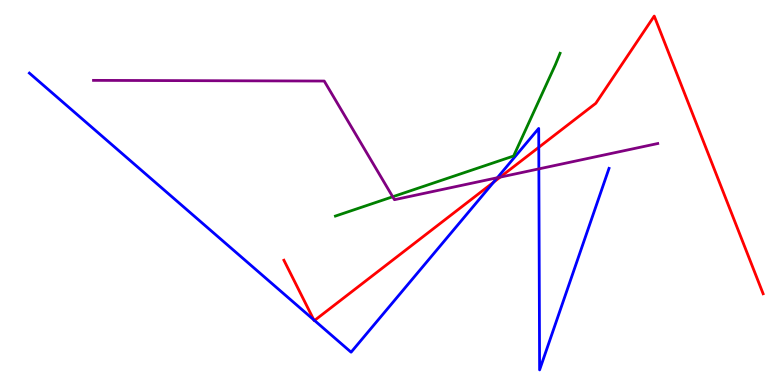[{'lines': ['blue', 'red'], 'intersections': [{'x': 4.05, 'y': 1.69}, {'x': 4.06, 'y': 1.68}, {'x': 6.37, 'y': 5.27}, {'x': 6.95, 'y': 6.17}]}, {'lines': ['green', 'red'], 'intersections': []}, {'lines': ['purple', 'red'], 'intersections': [{'x': 6.45, 'y': 5.4}]}, {'lines': ['blue', 'green'], 'intersections': []}, {'lines': ['blue', 'purple'], 'intersections': [{'x': 6.42, 'y': 5.38}, {'x': 6.95, 'y': 5.61}]}, {'lines': ['green', 'purple'], 'intersections': [{'x': 5.07, 'y': 4.89}]}]